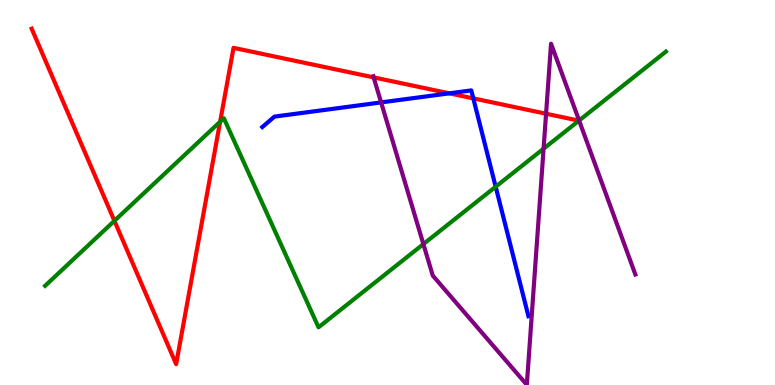[{'lines': ['blue', 'red'], 'intersections': [{'x': 5.8, 'y': 7.58}, {'x': 6.11, 'y': 7.44}]}, {'lines': ['green', 'red'], 'intersections': [{'x': 1.48, 'y': 4.26}, {'x': 2.84, 'y': 6.84}]}, {'lines': ['purple', 'red'], 'intersections': [{'x': 4.82, 'y': 7.99}, {'x': 7.05, 'y': 7.05}]}, {'lines': ['blue', 'green'], 'intersections': [{'x': 6.4, 'y': 5.15}]}, {'lines': ['blue', 'purple'], 'intersections': [{'x': 4.92, 'y': 7.34}]}, {'lines': ['green', 'purple'], 'intersections': [{'x': 5.46, 'y': 3.66}, {'x': 7.01, 'y': 6.14}, {'x': 7.47, 'y': 6.87}]}]